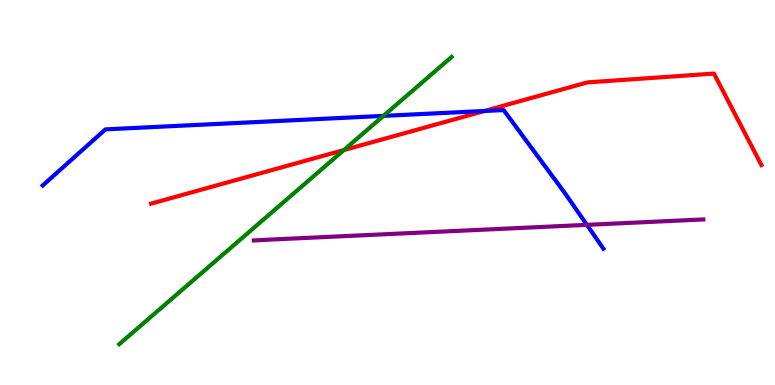[{'lines': ['blue', 'red'], 'intersections': [{'x': 6.25, 'y': 7.12}]}, {'lines': ['green', 'red'], 'intersections': [{'x': 4.44, 'y': 6.1}]}, {'lines': ['purple', 'red'], 'intersections': []}, {'lines': ['blue', 'green'], 'intersections': [{'x': 4.95, 'y': 6.99}]}, {'lines': ['blue', 'purple'], 'intersections': [{'x': 7.57, 'y': 4.16}]}, {'lines': ['green', 'purple'], 'intersections': []}]